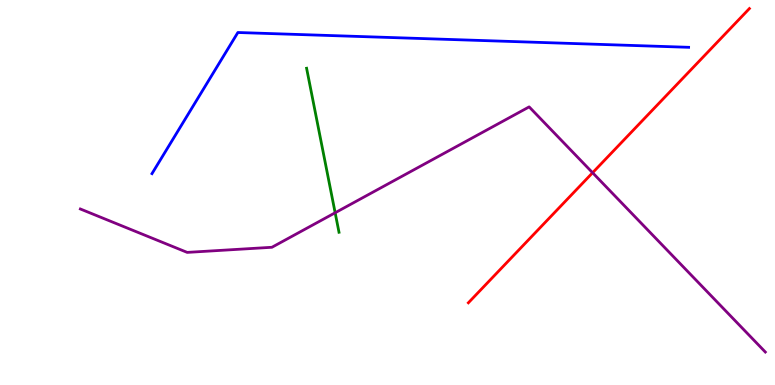[{'lines': ['blue', 'red'], 'intersections': []}, {'lines': ['green', 'red'], 'intersections': []}, {'lines': ['purple', 'red'], 'intersections': [{'x': 7.65, 'y': 5.51}]}, {'lines': ['blue', 'green'], 'intersections': []}, {'lines': ['blue', 'purple'], 'intersections': []}, {'lines': ['green', 'purple'], 'intersections': [{'x': 4.32, 'y': 4.47}]}]